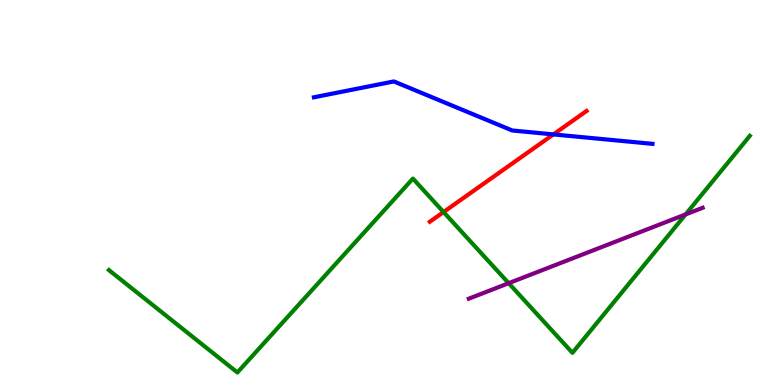[{'lines': ['blue', 'red'], 'intersections': [{'x': 7.14, 'y': 6.51}]}, {'lines': ['green', 'red'], 'intersections': [{'x': 5.72, 'y': 4.49}]}, {'lines': ['purple', 'red'], 'intersections': []}, {'lines': ['blue', 'green'], 'intersections': []}, {'lines': ['blue', 'purple'], 'intersections': []}, {'lines': ['green', 'purple'], 'intersections': [{'x': 6.56, 'y': 2.64}, {'x': 8.85, 'y': 4.43}]}]